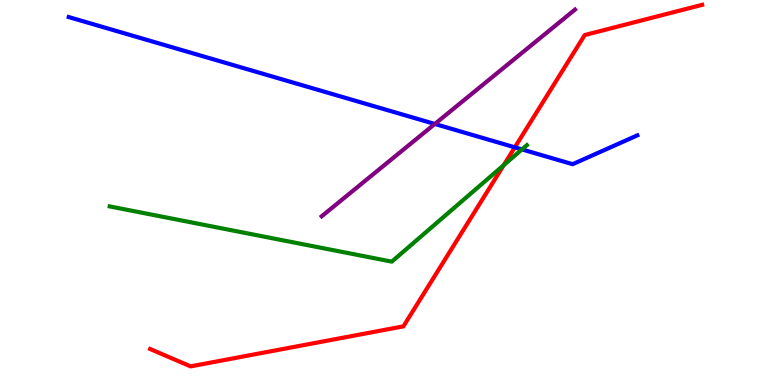[{'lines': ['blue', 'red'], 'intersections': [{'x': 6.64, 'y': 6.17}]}, {'lines': ['green', 'red'], 'intersections': [{'x': 6.5, 'y': 5.71}]}, {'lines': ['purple', 'red'], 'intersections': []}, {'lines': ['blue', 'green'], 'intersections': [{'x': 6.73, 'y': 6.12}]}, {'lines': ['blue', 'purple'], 'intersections': [{'x': 5.61, 'y': 6.78}]}, {'lines': ['green', 'purple'], 'intersections': []}]